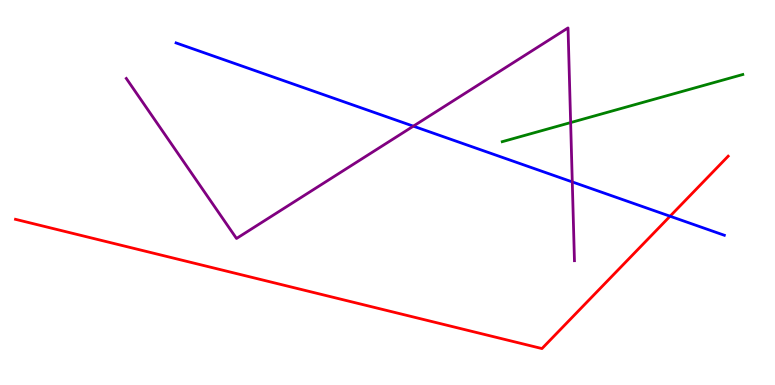[{'lines': ['blue', 'red'], 'intersections': [{'x': 8.65, 'y': 4.38}]}, {'lines': ['green', 'red'], 'intersections': []}, {'lines': ['purple', 'red'], 'intersections': []}, {'lines': ['blue', 'green'], 'intersections': []}, {'lines': ['blue', 'purple'], 'intersections': [{'x': 5.33, 'y': 6.72}, {'x': 7.38, 'y': 5.27}]}, {'lines': ['green', 'purple'], 'intersections': [{'x': 7.36, 'y': 6.82}]}]